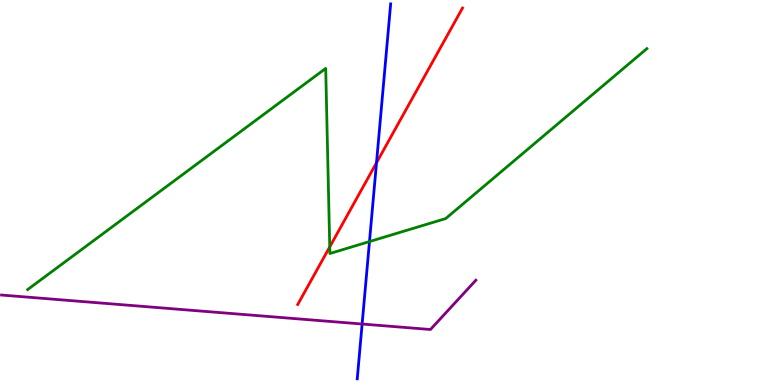[{'lines': ['blue', 'red'], 'intersections': [{'x': 4.86, 'y': 5.77}]}, {'lines': ['green', 'red'], 'intersections': [{'x': 4.25, 'y': 3.59}]}, {'lines': ['purple', 'red'], 'intersections': []}, {'lines': ['blue', 'green'], 'intersections': [{'x': 4.77, 'y': 3.73}]}, {'lines': ['blue', 'purple'], 'intersections': [{'x': 4.67, 'y': 1.58}]}, {'lines': ['green', 'purple'], 'intersections': []}]